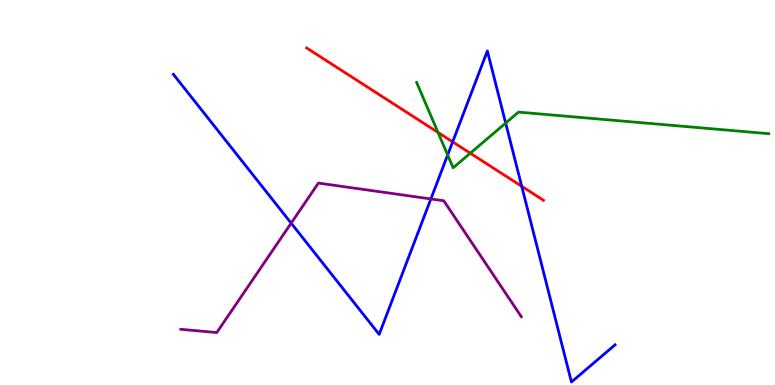[{'lines': ['blue', 'red'], 'intersections': [{'x': 5.84, 'y': 6.32}, {'x': 6.73, 'y': 5.16}]}, {'lines': ['green', 'red'], 'intersections': [{'x': 5.65, 'y': 6.56}, {'x': 6.07, 'y': 6.02}]}, {'lines': ['purple', 'red'], 'intersections': []}, {'lines': ['blue', 'green'], 'intersections': [{'x': 5.78, 'y': 5.97}, {'x': 6.52, 'y': 6.8}]}, {'lines': ['blue', 'purple'], 'intersections': [{'x': 3.76, 'y': 4.2}, {'x': 5.56, 'y': 4.83}]}, {'lines': ['green', 'purple'], 'intersections': []}]